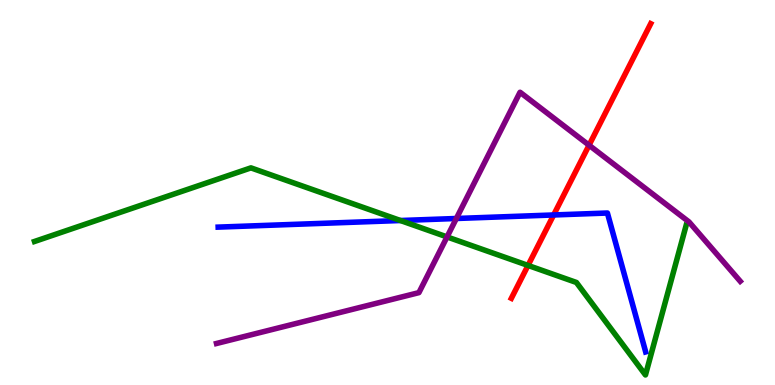[{'lines': ['blue', 'red'], 'intersections': [{'x': 7.14, 'y': 4.42}]}, {'lines': ['green', 'red'], 'intersections': [{'x': 6.81, 'y': 3.11}]}, {'lines': ['purple', 'red'], 'intersections': [{'x': 7.6, 'y': 6.23}]}, {'lines': ['blue', 'green'], 'intersections': [{'x': 5.17, 'y': 4.27}]}, {'lines': ['blue', 'purple'], 'intersections': [{'x': 5.89, 'y': 4.32}]}, {'lines': ['green', 'purple'], 'intersections': [{'x': 5.77, 'y': 3.85}]}]